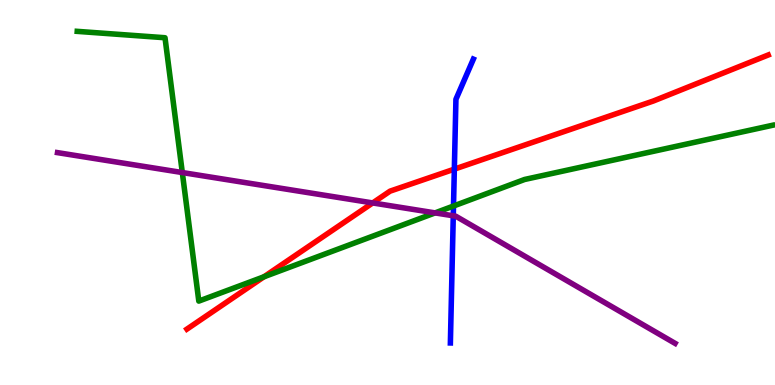[{'lines': ['blue', 'red'], 'intersections': [{'x': 5.86, 'y': 5.61}]}, {'lines': ['green', 'red'], 'intersections': [{'x': 3.41, 'y': 2.81}]}, {'lines': ['purple', 'red'], 'intersections': [{'x': 4.81, 'y': 4.73}]}, {'lines': ['blue', 'green'], 'intersections': [{'x': 5.85, 'y': 4.65}]}, {'lines': ['blue', 'purple'], 'intersections': [{'x': 5.85, 'y': 4.39}]}, {'lines': ['green', 'purple'], 'intersections': [{'x': 2.35, 'y': 5.52}, {'x': 5.61, 'y': 4.47}]}]